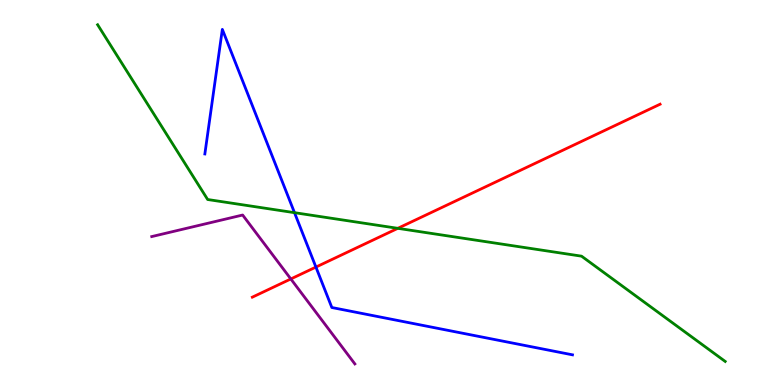[{'lines': ['blue', 'red'], 'intersections': [{'x': 4.08, 'y': 3.06}]}, {'lines': ['green', 'red'], 'intersections': [{'x': 5.13, 'y': 4.07}]}, {'lines': ['purple', 'red'], 'intersections': [{'x': 3.75, 'y': 2.75}]}, {'lines': ['blue', 'green'], 'intersections': [{'x': 3.8, 'y': 4.48}]}, {'lines': ['blue', 'purple'], 'intersections': []}, {'lines': ['green', 'purple'], 'intersections': []}]